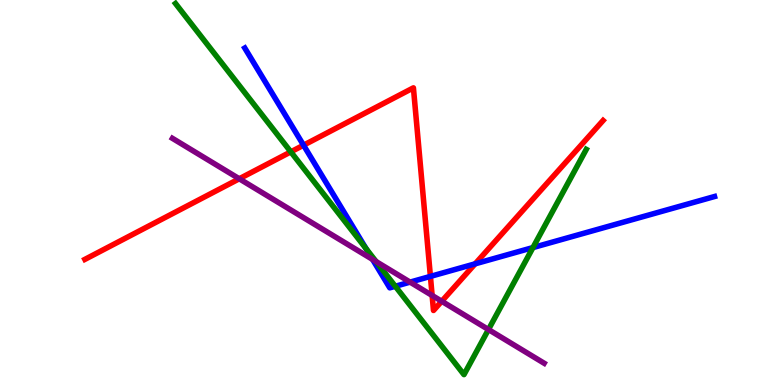[{'lines': ['blue', 'red'], 'intersections': [{'x': 3.92, 'y': 6.23}, {'x': 5.55, 'y': 2.82}, {'x': 6.13, 'y': 3.15}]}, {'lines': ['green', 'red'], 'intersections': [{'x': 3.75, 'y': 6.06}]}, {'lines': ['purple', 'red'], 'intersections': [{'x': 3.09, 'y': 5.36}, {'x': 5.58, 'y': 2.33}, {'x': 5.7, 'y': 2.17}]}, {'lines': ['blue', 'green'], 'intersections': [{'x': 4.72, 'y': 3.54}, {'x': 5.1, 'y': 2.56}, {'x': 6.88, 'y': 3.57}]}, {'lines': ['blue', 'purple'], 'intersections': [{'x': 4.81, 'y': 3.26}, {'x': 5.29, 'y': 2.67}]}, {'lines': ['green', 'purple'], 'intersections': [{'x': 4.85, 'y': 3.21}, {'x': 6.3, 'y': 1.44}]}]